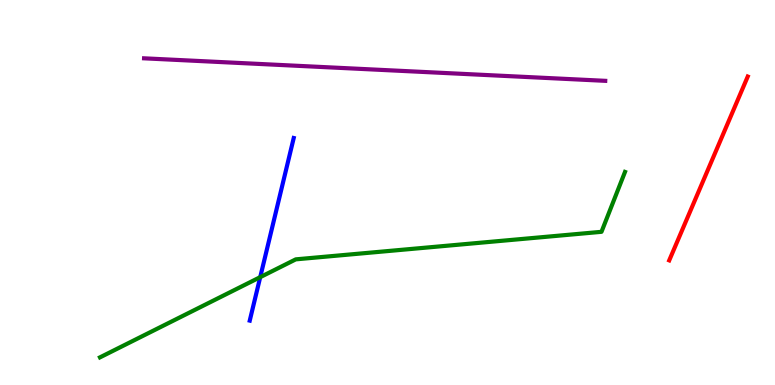[{'lines': ['blue', 'red'], 'intersections': []}, {'lines': ['green', 'red'], 'intersections': []}, {'lines': ['purple', 'red'], 'intersections': []}, {'lines': ['blue', 'green'], 'intersections': [{'x': 3.36, 'y': 2.8}]}, {'lines': ['blue', 'purple'], 'intersections': []}, {'lines': ['green', 'purple'], 'intersections': []}]